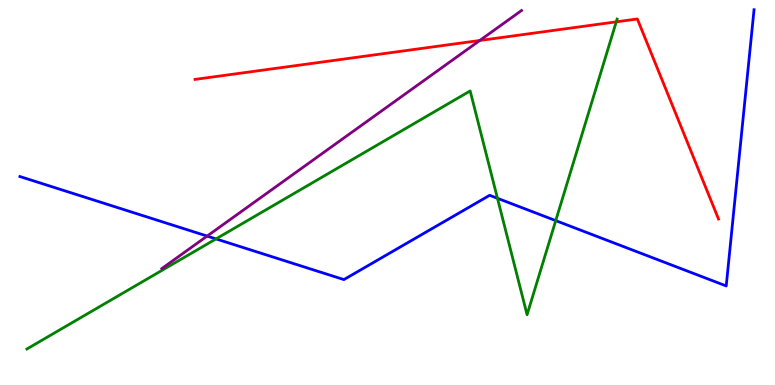[{'lines': ['blue', 'red'], 'intersections': []}, {'lines': ['green', 'red'], 'intersections': [{'x': 7.95, 'y': 9.43}]}, {'lines': ['purple', 'red'], 'intersections': [{'x': 6.19, 'y': 8.95}]}, {'lines': ['blue', 'green'], 'intersections': [{'x': 2.79, 'y': 3.79}, {'x': 6.42, 'y': 4.85}, {'x': 7.17, 'y': 4.27}]}, {'lines': ['blue', 'purple'], 'intersections': [{'x': 2.67, 'y': 3.87}]}, {'lines': ['green', 'purple'], 'intersections': []}]